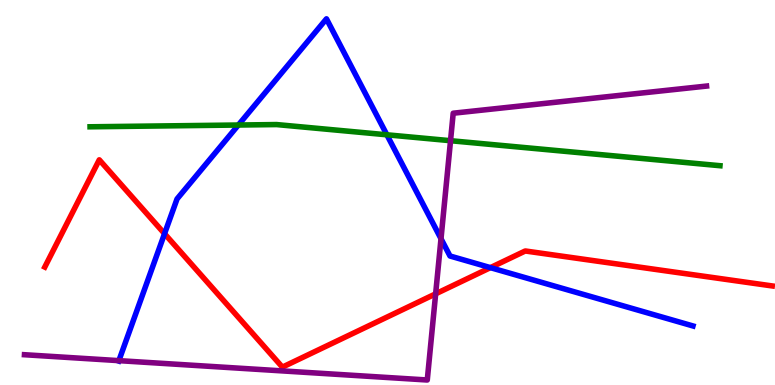[{'lines': ['blue', 'red'], 'intersections': [{'x': 2.12, 'y': 3.93}, {'x': 6.33, 'y': 3.05}]}, {'lines': ['green', 'red'], 'intersections': []}, {'lines': ['purple', 'red'], 'intersections': [{'x': 5.62, 'y': 2.37}]}, {'lines': ['blue', 'green'], 'intersections': [{'x': 3.08, 'y': 6.75}, {'x': 4.99, 'y': 6.5}]}, {'lines': ['blue', 'purple'], 'intersections': [{'x': 1.53, 'y': 0.633}, {'x': 5.69, 'y': 3.8}]}, {'lines': ['green', 'purple'], 'intersections': [{'x': 5.81, 'y': 6.35}]}]